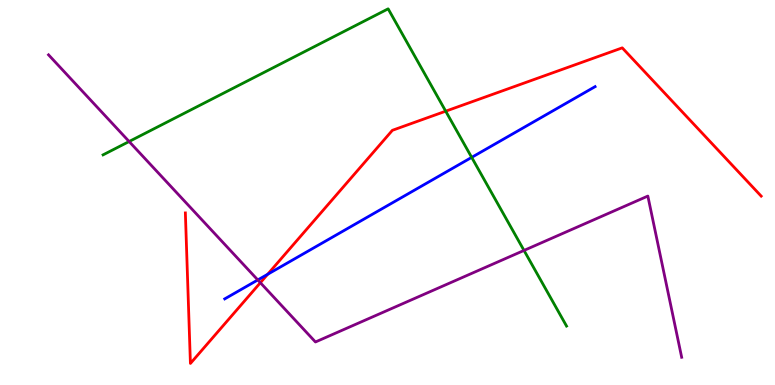[{'lines': ['blue', 'red'], 'intersections': [{'x': 3.45, 'y': 2.88}]}, {'lines': ['green', 'red'], 'intersections': [{'x': 5.75, 'y': 7.11}]}, {'lines': ['purple', 'red'], 'intersections': [{'x': 3.36, 'y': 2.66}]}, {'lines': ['blue', 'green'], 'intersections': [{'x': 6.09, 'y': 5.91}]}, {'lines': ['blue', 'purple'], 'intersections': [{'x': 3.33, 'y': 2.73}]}, {'lines': ['green', 'purple'], 'intersections': [{'x': 1.67, 'y': 6.32}, {'x': 6.76, 'y': 3.5}]}]